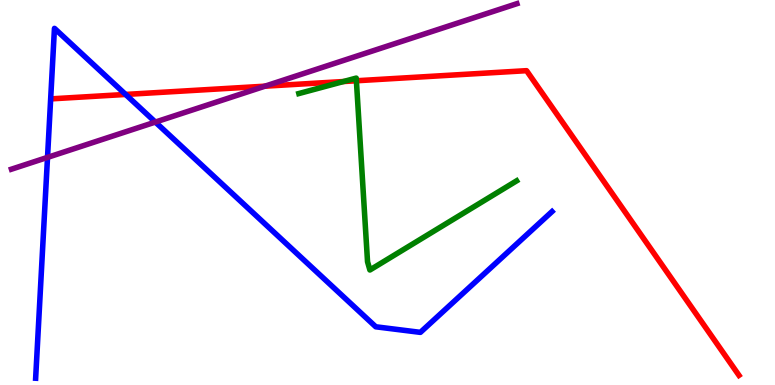[{'lines': ['blue', 'red'], 'intersections': [{'x': 1.62, 'y': 7.55}]}, {'lines': ['green', 'red'], 'intersections': [{'x': 4.43, 'y': 7.88}, {'x': 4.6, 'y': 7.9}]}, {'lines': ['purple', 'red'], 'intersections': [{'x': 3.42, 'y': 7.76}]}, {'lines': ['blue', 'green'], 'intersections': []}, {'lines': ['blue', 'purple'], 'intersections': [{'x': 0.613, 'y': 5.91}, {'x': 2.0, 'y': 6.83}]}, {'lines': ['green', 'purple'], 'intersections': []}]